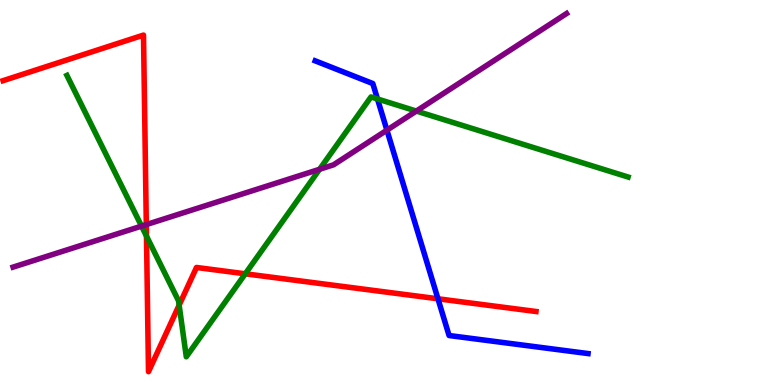[{'lines': ['blue', 'red'], 'intersections': [{'x': 5.65, 'y': 2.24}]}, {'lines': ['green', 'red'], 'intersections': [{'x': 1.89, 'y': 3.87}, {'x': 2.31, 'y': 2.07}, {'x': 3.16, 'y': 2.89}]}, {'lines': ['purple', 'red'], 'intersections': [{'x': 1.89, 'y': 4.17}]}, {'lines': ['blue', 'green'], 'intersections': [{'x': 4.87, 'y': 7.43}]}, {'lines': ['blue', 'purple'], 'intersections': [{'x': 4.99, 'y': 6.62}]}, {'lines': ['green', 'purple'], 'intersections': [{'x': 1.83, 'y': 4.13}, {'x': 4.12, 'y': 5.6}, {'x': 5.37, 'y': 7.12}]}]